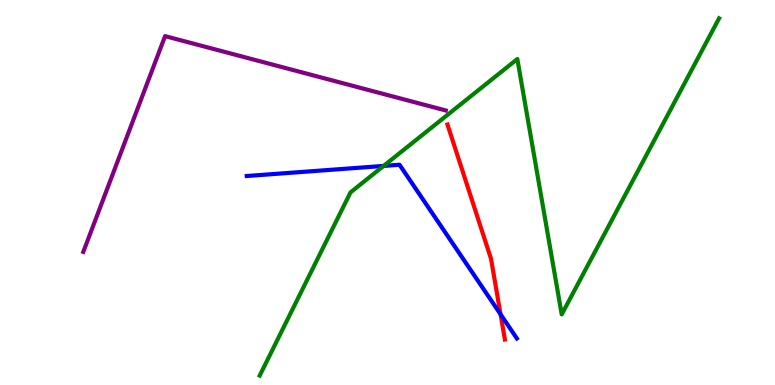[{'lines': ['blue', 'red'], 'intersections': [{'x': 6.46, 'y': 1.84}]}, {'lines': ['green', 'red'], 'intersections': []}, {'lines': ['purple', 'red'], 'intersections': []}, {'lines': ['blue', 'green'], 'intersections': [{'x': 4.95, 'y': 5.69}]}, {'lines': ['blue', 'purple'], 'intersections': []}, {'lines': ['green', 'purple'], 'intersections': []}]